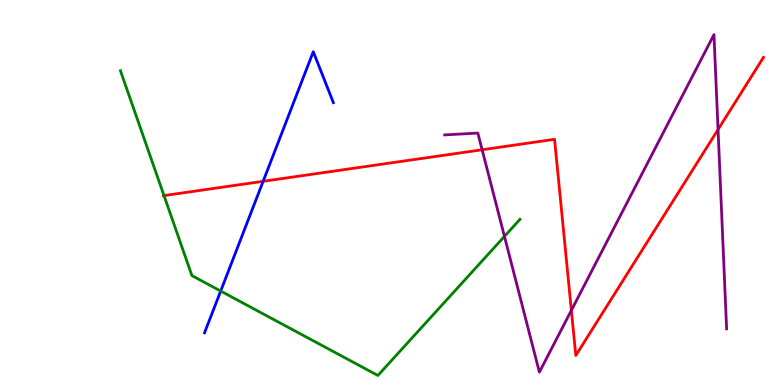[{'lines': ['blue', 'red'], 'intersections': [{'x': 3.4, 'y': 5.29}]}, {'lines': ['green', 'red'], 'intersections': [{'x': 2.12, 'y': 4.92}]}, {'lines': ['purple', 'red'], 'intersections': [{'x': 6.22, 'y': 6.11}, {'x': 7.37, 'y': 1.94}, {'x': 9.27, 'y': 6.63}]}, {'lines': ['blue', 'green'], 'intersections': [{'x': 2.85, 'y': 2.44}]}, {'lines': ['blue', 'purple'], 'intersections': []}, {'lines': ['green', 'purple'], 'intersections': [{'x': 6.51, 'y': 3.86}]}]